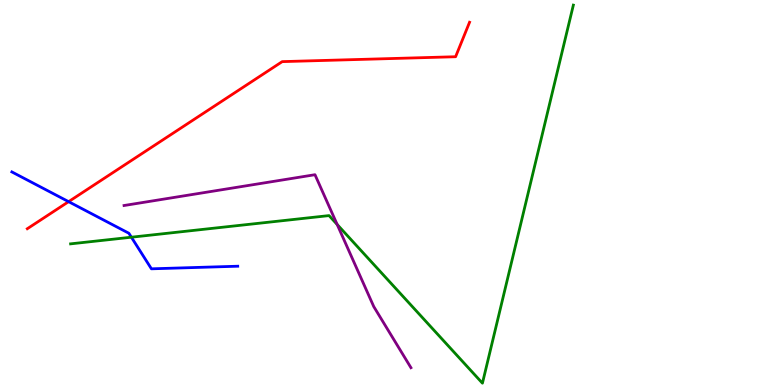[{'lines': ['blue', 'red'], 'intersections': [{'x': 0.885, 'y': 4.76}]}, {'lines': ['green', 'red'], 'intersections': []}, {'lines': ['purple', 'red'], 'intersections': []}, {'lines': ['blue', 'green'], 'intersections': [{'x': 1.7, 'y': 3.84}]}, {'lines': ['blue', 'purple'], 'intersections': []}, {'lines': ['green', 'purple'], 'intersections': [{'x': 4.35, 'y': 4.17}]}]